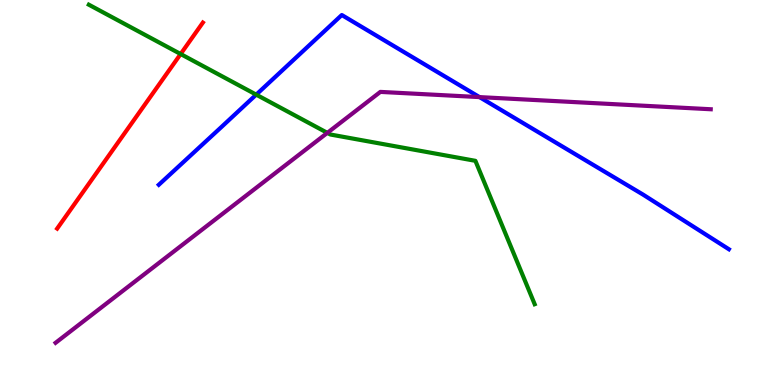[{'lines': ['blue', 'red'], 'intersections': []}, {'lines': ['green', 'red'], 'intersections': [{'x': 2.33, 'y': 8.6}]}, {'lines': ['purple', 'red'], 'intersections': []}, {'lines': ['blue', 'green'], 'intersections': [{'x': 3.31, 'y': 7.54}]}, {'lines': ['blue', 'purple'], 'intersections': [{'x': 6.19, 'y': 7.48}]}, {'lines': ['green', 'purple'], 'intersections': [{'x': 4.22, 'y': 6.55}]}]